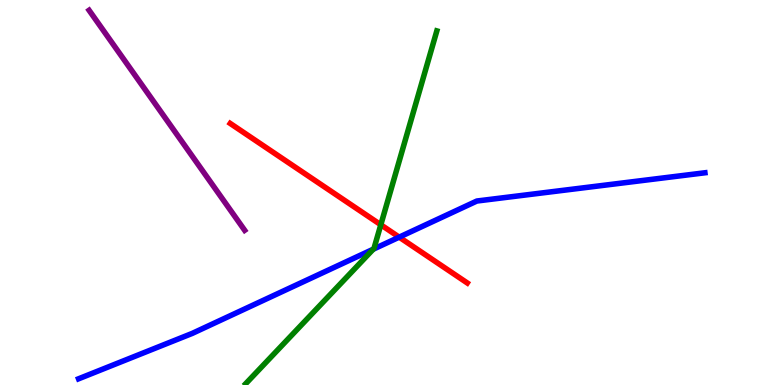[{'lines': ['blue', 'red'], 'intersections': [{'x': 5.15, 'y': 3.84}]}, {'lines': ['green', 'red'], 'intersections': [{'x': 4.91, 'y': 4.16}]}, {'lines': ['purple', 'red'], 'intersections': []}, {'lines': ['blue', 'green'], 'intersections': [{'x': 4.82, 'y': 3.53}]}, {'lines': ['blue', 'purple'], 'intersections': []}, {'lines': ['green', 'purple'], 'intersections': []}]